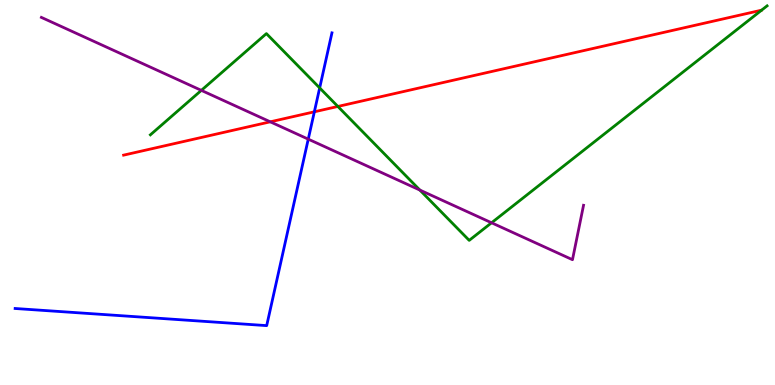[{'lines': ['blue', 'red'], 'intersections': [{'x': 4.06, 'y': 7.1}]}, {'lines': ['green', 'red'], 'intersections': [{'x': 4.36, 'y': 7.23}]}, {'lines': ['purple', 'red'], 'intersections': [{'x': 3.49, 'y': 6.84}]}, {'lines': ['blue', 'green'], 'intersections': [{'x': 4.12, 'y': 7.72}]}, {'lines': ['blue', 'purple'], 'intersections': [{'x': 3.98, 'y': 6.39}]}, {'lines': ['green', 'purple'], 'intersections': [{'x': 2.6, 'y': 7.65}, {'x': 5.42, 'y': 5.06}, {'x': 6.34, 'y': 4.21}]}]